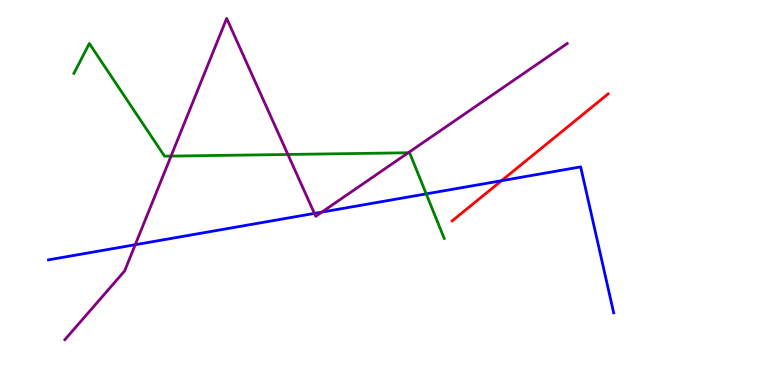[{'lines': ['blue', 'red'], 'intersections': [{'x': 6.47, 'y': 5.31}]}, {'lines': ['green', 'red'], 'intersections': []}, {'lines': ['purple', 'red'], 'intersections': []}, {'lines': ['blue', 'green'], 'intersections': [{'x': 5.5, 'y': 4.96}]}, {'lines': ['blue', 'purple'], 'intersections': [{'x': 1.74, 'y': 3.64}, {'x': 4.06, 'y': 4.46}, {'x': 4.15, 'y': 4.49}]}, {'lines': ['green', 'purple'], 'intersections': [{'x': 2.21, 'y': 5.95}, {'x': 3.71, 'y': 5.99}, {'x': 5.27, 'y': 6.03}]}]